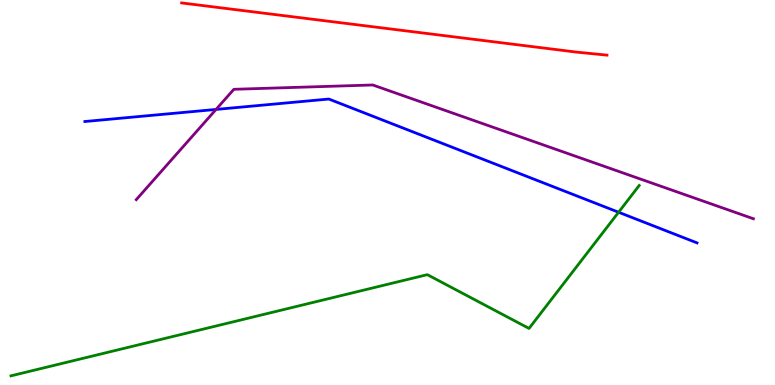[{'lines': ['blue', 'red'], 'intersections': []}, {'lines': ['green', 'red'], 'intersections': []}, {'lines': ['purple', 'red'], 'intersections': []}, {'lines': ['blue', 'green'], 'intersections': [{'x': 7.98, 'y': 4.49}]}, {'lines': ['blue', 'purple'], 'intersections': [{'x': 2.79, 'y': 7.16}]}, {'lines': ['green', 'purple'], 'intersections': []}]